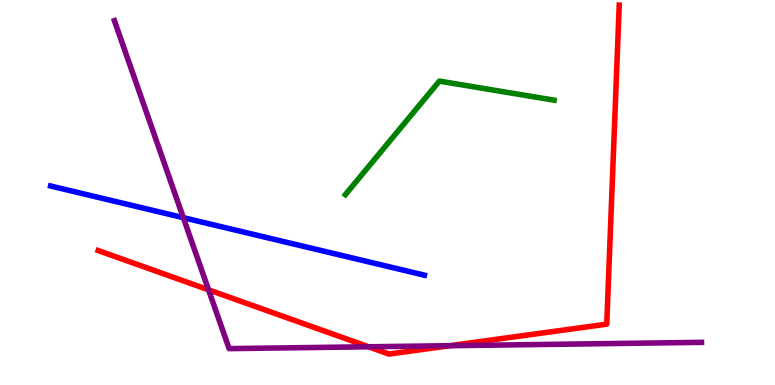[{'lines': ['blue', 'red'], 'intersections': []}, {'lines': ['green', 'red'], 'intersections': []}, {'lines': ['purple', 'red'], 'intersections': [{'x': 2.69, 'y': 2.47}, {'x': 4.76, 'y': 0.993}, {'x': 5.8, 'y': 1.02}]}, {'lines': ['blue', 'green'], 'intersections': []}, {'lines': ['blue', 'purple'], 'intersections': [{'x': 2.37, 'y': 4.35}]}, {'lines': ['green', 'purple'], 'intersections': []}]